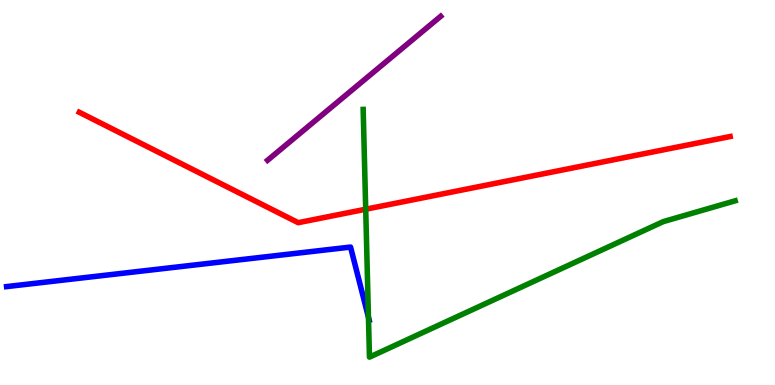[{'lines': ['blue', 'red'], 'intersections': []}, {'lines': ['green', 'red'], 'intersections': [{'x': 4.72, 'y': 4.57}]}, {'lines': ['purple', 'red'], 'intersections': []}, {'lines': ['blue', 'green'], 'intersections': [{'x': 4.75, 'y': 1.76}]}, {'lines': ['blue', 'purple'], 'intersections': []}, {'lines': ['green', 'purple'], 'intersections': []}]